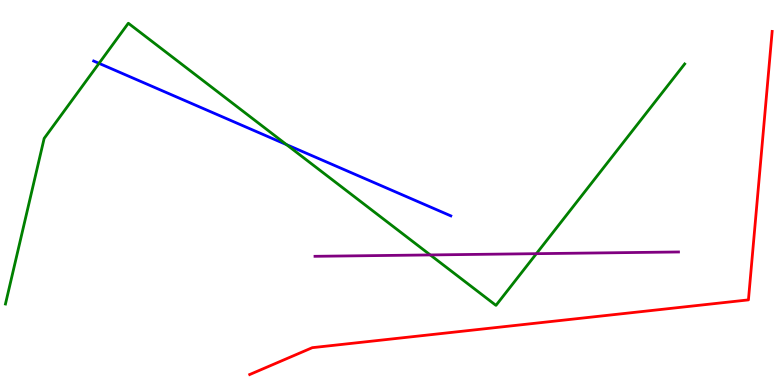[{'lines': ['blue', 'red'], 'intersections': []}, {'lines': ['green', 'red'], 'intersections': []}, {'lines': ['purple', 'red'], 'intersections': []}, {'lines': ['blue', 'green'], 'intersections': [{'x': 1.28, 'y': 8.35}, {'x': 3.7, 'y': 6.24}]}, {'lines': ['blue', 'purple'], 'intersections': []}, {'lines': ['green', 'purple'], 'intersections': [{'x': 5.55, 'y': 3.38}, {'x': 6.92, 'y': 3.41}]}]